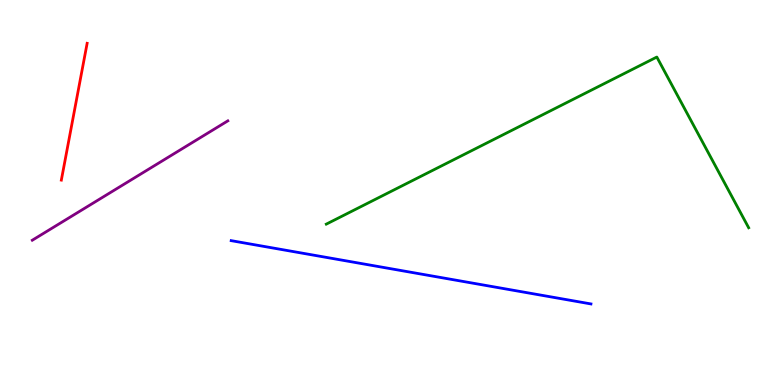[{'lines': ['blue', 'red'], 'intersections': []}, {'lines': ['green', 'red'], 'intersections': []}, {'lines': ['purple', 'red'], 'intersections': []}, {'lines': ['blue', 'green'], 'intersections': []}, {'lines': ['blue', 'purple'], 'intersections': []}, {'lines': ['green', 'purple'], 'intersections': []}]